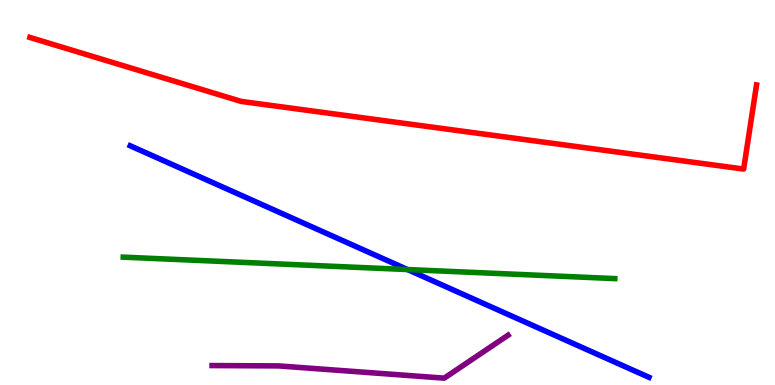[{'lines': ['blue', 'red'], 'intersections': []}, {'lines': ['green', 'red'], 'intersections': []}, {'lines': ['purple', 'red'], 'intersections': []}, {'lines': ['blue', 'green'], 'intersections': [{'x': 5.26, 'y': 3.0}]}, {'lines': ['blue', 'purple'], 'intersections': []}, {'lines': ['green', 'purple'], 'intersections': []}]